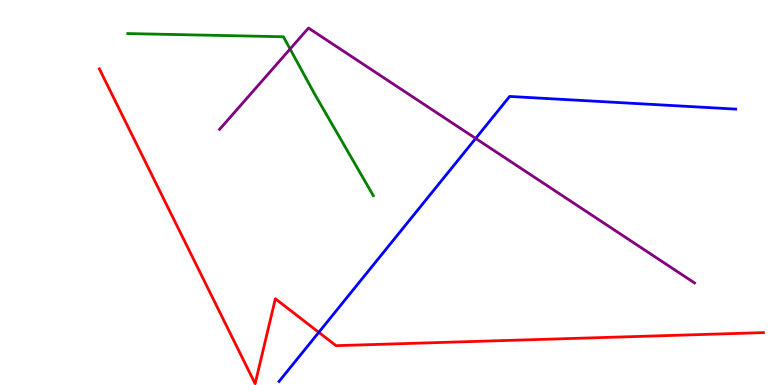[{'lines': ['blue', 'red'], 'intersections': [{'x': 4.11, 'y': 1.37}]}, {'lines': ['green', 'red'], 'intersections': []}, {'lines': ['purple', 'red'], 'intersections': []}, {'lines': ['blue', 'green'], 'intersections': []}, {'lines': ['blue', 'purple'], 'intersections': [{'x': 6.14, 'y': 6.4}]}, {'lines': ['green', 'purple'], 'intersections': [{'x': 3.74, 'y': 8.73}]}]